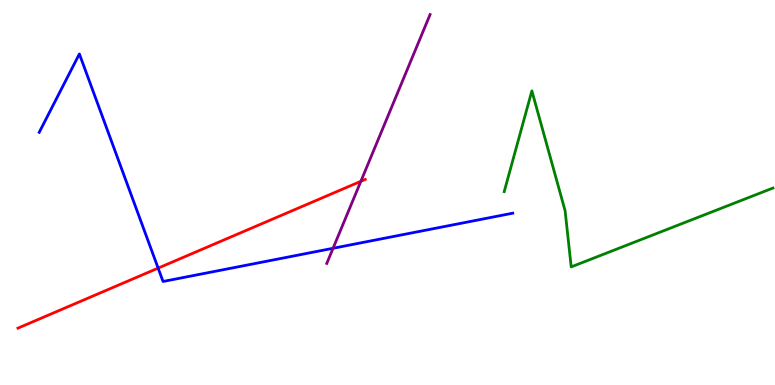[{'lines': ['blue', 'red'], 'intersections': [{'x': 2.04, 'y': 3.04}]}, {'lines': ['green', 'red'], 'intersections': []}, {'lines': ['purple', 'red'], 'intersections': [{'x': 4.66, 'y': 5.29}]}, {'lines': ['blue', 'green'], 'intersections': []}, {'lines': ['blue', 'purple'], 'intersections': [{'x': 4.3, 'y': 3.55}]}, {'lines': ['green', 'purple'], 'intersections': []}]